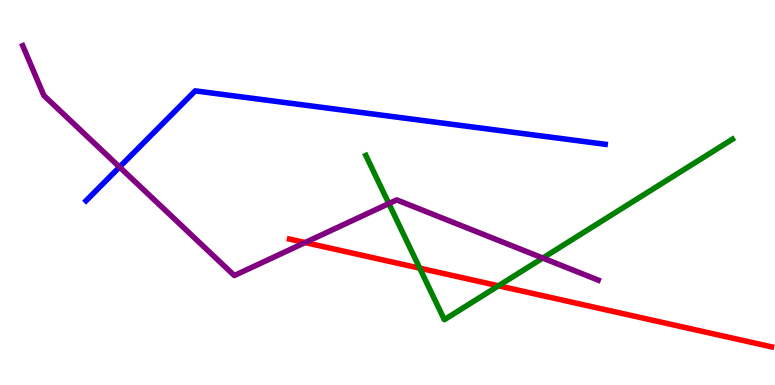[{'lines': ['blue', 'red'], 'intersections': []}, {'lines': ['green', 'red'], 'intersections': [{'x': 5.42, 'y': 3.03}, {'x': 6.43, 'y': 2.58}]}, {'lines': ['purple', 'red'], 'intersections': [{'x': 3.94, 'y': 3.7}]}, {'lines': ['blue', 'green'], 'intersections': []}, {'lines': ['blue', 'purple'], 'intersections': [{'x': 1.54, 'y': 5.66}]}, {'lines': ['green', 'purple'], 'intersections': [{'x': 5.02, 'y': 4.71}, {'x': 7.0, 'y': 3.3}]}]